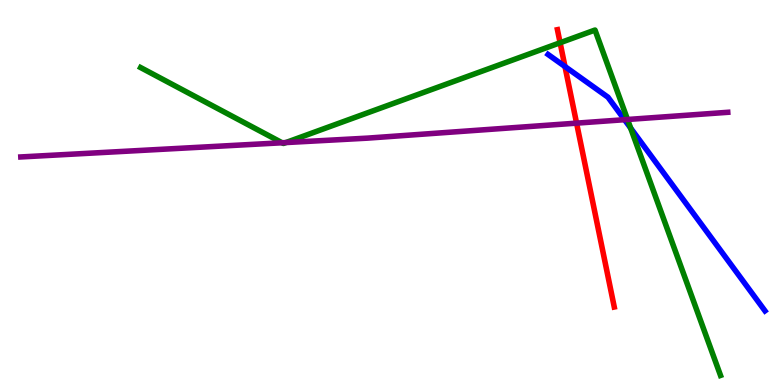[{'lines': ['blue', 'red'], 'intersections': [{'x': 7.29, 'y': 8.27}]}, {'lines': ['green', 'red'], 'intersections': [{'x': 7.23, 'y': 8.89}]}, {'lines': ['purple', 'red'], 'intersections': [{'x': 7.44, 'y': 6.8}]}, {'lines': ['blue', 'green'], 'intersections': [{'x': 8.14, 'y': 6.67}]}, {'lines': ['blue', 'purple'], 'intersections': [{'x': 8.06, 'y': 6.89}]}, {'lines': ['green', 'purple'], 'intersections': [{'x': 3.64, 'y': 6.29}, {'x': 3.69, 'y': 6.3}, {'x': 8.1, 'y': 6.9}]}]